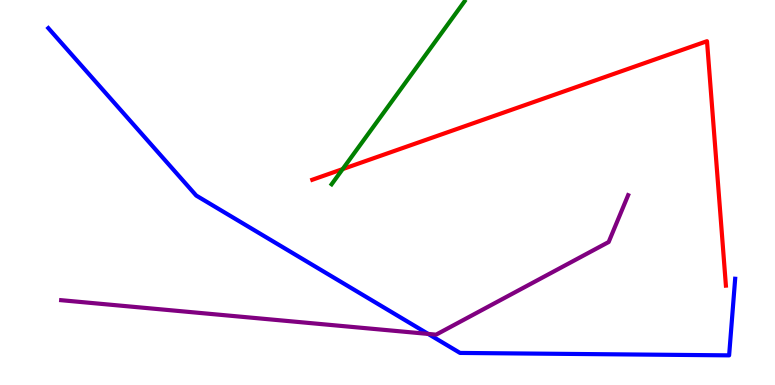[{'lines': ['blue', 'red'], 'intersections': []}, {'lines': ['green', 'red'], 'intersections': [{'x': 4.42, 'y': 5.61}]}, {'lines': ['purple', 'red'], 'intersections': []}, {'lines': ['blue', 'green'], 'intersections': []}, {'lines': ['blue', 'purple'], 'intersections': [{'x': 5.52, 'y': 1.33}]}, {'lines': ['green', 'purple'], 'intersections': []}]